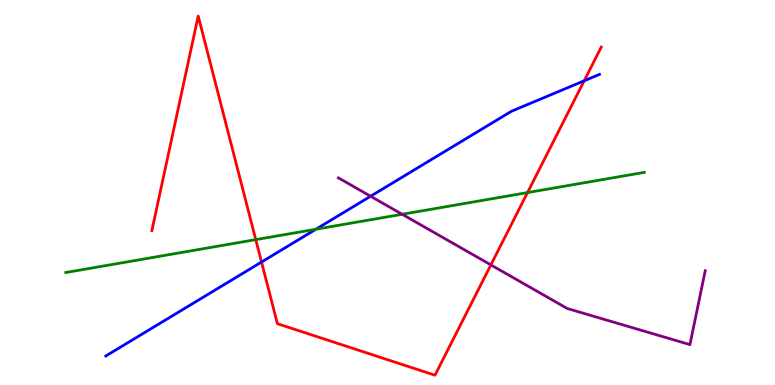[{'lines': ['blue', 'red'], 'intersections': [{'x': 3.37, 'y': 3.19}, {'x': 7.54, 'y': 7.9}]}, {'lines': ['green', 'red'], 'intersections': [{'x': 3.3, 'y': 3.78}, {'x': 6.81, 'y': 5.0}]}, {'lines': ['purple', 'red'], 'intersections': [{'x': 6.33, 'y': 3.12}]}, {'lines': ['blue', 'green'], 'intersections': [{'x': 4.08, 'y': 4.05}]}, {'lines': ['blue', 'purple'], 'intersections': [{'x': 4.78, 'y': 4.9}]}, {'lines': ['green', 'purple'], 'intersections': [{'x': 5.19, 'y': 4.43}]}]